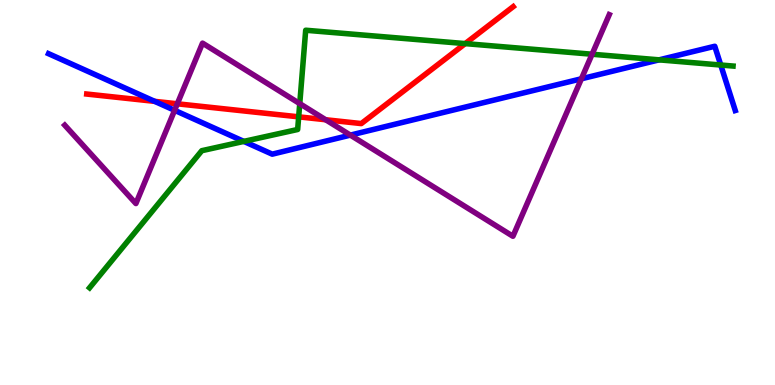[{'lines': ['blue', 'red'], 'intersections': [{'x': 2.0, 'y': 7.37}]}, {'lines': ['green', 'red'], 'intersections': [{'x': 3.85, 'y': 6.97}, {'x': 6.0, 'y': 8.87}]}, {'lines': ['purple', 'red'], 'intersections': [{'x': 2.29, 'y': 7.3}, {'x': 4.2, 'y': 6.89}]}, {'lines': ['blue', 'green'], 'intersections': [{'x': 3.15, 'y': 6.33}, {'x': 8.5, 'y': 8.45}, {'x': 9.3, 'y': 8.31}]}, {'lines': ['blue', 'purple'], 'intersections': [{'x': 2.25, 'y': 7.13}, {'x': 4.52, 'y': 6.49}, {'x': 7.5, 'y': 7.95}]}, {'lines': ['green', 'purple'], 'intersections': [{'x': 3.87, 'y': 7.31}, {'x': 7.64, 'y': 8.59}]}]